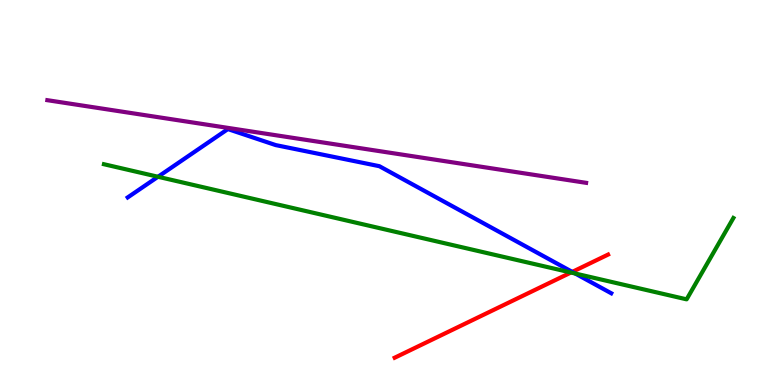[{'lines': ['blue', 'red'], 'intersections': [{'x': 7.38, 'y': 2.94}]}, {'lines': ['green', 'red'], 'intersections': [{'x': 7.37, 'y': 2.92}]}, {'lines': ['purple', 'red'], 'intersections': []}, {'lines': ['blue', 'green'], 'intersections': [{'x': 2.04, 'y': 5.41}, {'x': 7.42, 'y': 2.9}]}, {'lines': ['blue', 'purple'], 'intersections': []}, {'lines': ['green', 'purple'], 'intersections': []}]